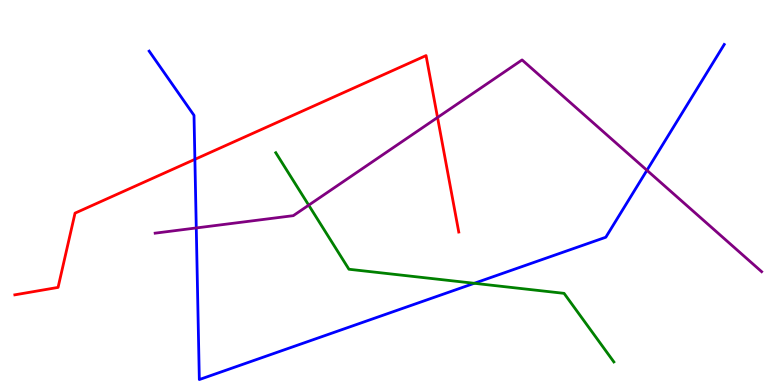[{'lines': ['blue', 'red'], 'intersections': [{'x': 2.51, 'y': 5.86}]}, {'lines': ['green', 'red'], 'intersections': []}, {'lines': ['purple', 'red'], 'intersections': [{'x': 5.65, 'y': 6.95}]}, {'lines': ['blue', 'green'], 'intersections': [{'x': 6.12, 'y': 2.64}]}, {'lines': ['blue', 'purple'], 'intersections': [{'x': 2.53, 'y': 4.08}, {'x': 8.35, 'y': 5.58}]}, {'lines': ['green', 'purple'], 'intersections': [{'x': 3.98, 'y': 4.67}]}]